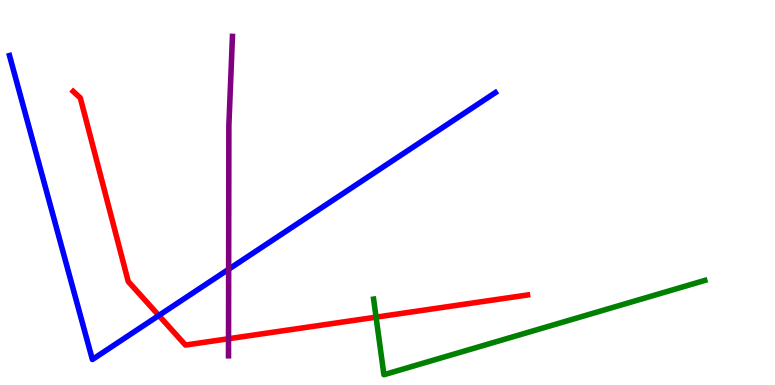[{'lines': ['blue', 'red'], 'intersections': [{'x': 2.05, 'y': 1.81}]}, {'lines': ['green', 'red'], 'intersections': [{'x': 4.85, 'y': 1.76}]}, {'lines': ['purple', 'red'], 'intersections': [{'x': 2.95, 'y': 1.2}]}, {'lines': ['blue', 'green'], 'intersections': []}, {'lines': ['blue', 'purple'], 'intersections': [{'x': 2.95, 'y': 3.01}]}, {'lines': ['green', 'purple'], 'intersections': []}]